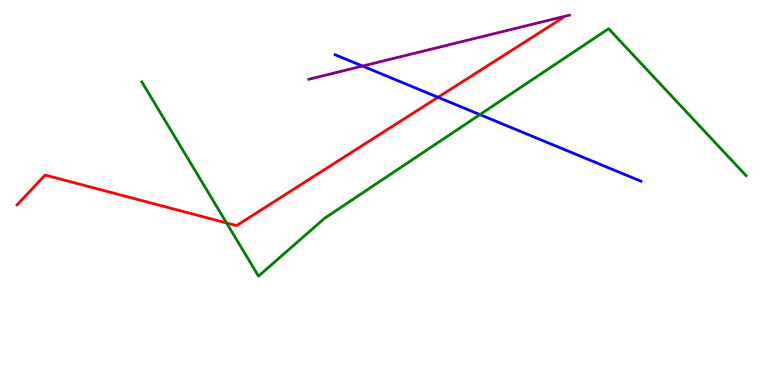[{'lines': ['blue', 'red'], 'intersections': [{'x': 5.65, 'y': 7.47}]}, {'lines': ['green', 'red'], 'intersections': [{'x': 2.92, 'y': 4.21}]}, {'lines': ['purple', 'red'], 'intersections': []}, {'lines': ['blue', 'green'], 'intersections': [{'x': 6.19, 'y': 7.02}]}, {'lines': ['blue', 'purple'], 'intersections': [{'x': 4.68, 'y': 8.28}]}, {'lines': ['green', 'purple'], 'intersections': []}]